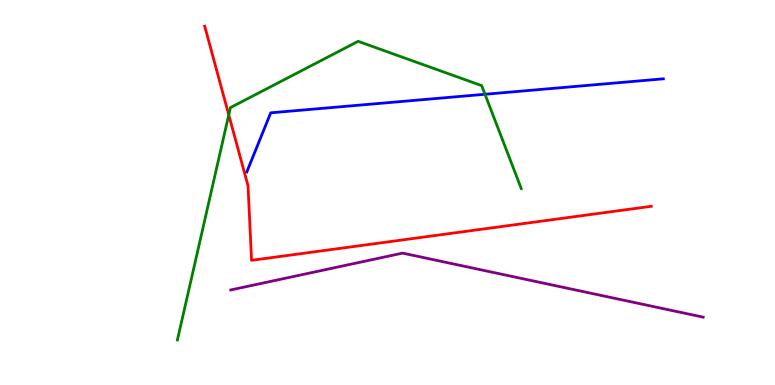[{'lines': ['blue', 'red'], 'intersections': []}, {'lines': ['green', 'red'], 'intersections': [{'x': 2.95, 'y': 7.02}]}, {'lines': ['purple', 'red'], 'intersections': []}, {'lines': ['blue', 'green'], 'intersections': [{'x': 6.26, 'y': 7.55}]}, {'lines': ['blue', 'purple'], 'intersections': []}, {'lines': ['green', 'purple'], 'intersections': []}]